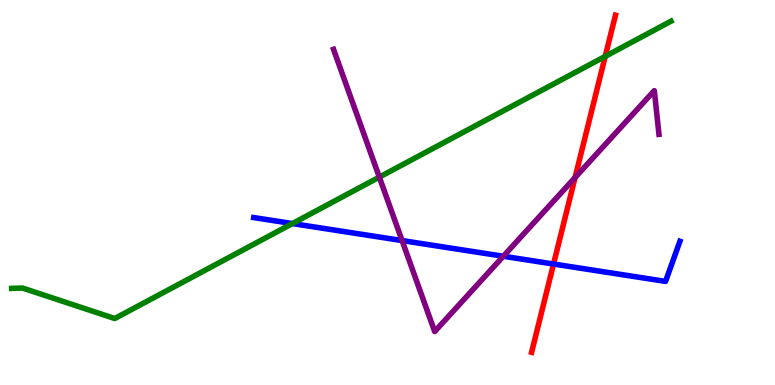[{'lines': ['blue', 'red'], 'intersections': [{'x': 7.14, 'y': 3.14}]}, {'lines': ['green', 'red'], 'intersections': [{'x': 7.81, 'y': 8.54}]}, {'lines': ['purple', 'red'], 'intersections': [{'x': 7.42, 'y': 5.39}]}, {'lines': ['blue', 'green'], 'intersections': [{'x': 3.77, 'y': 4.19}]}, {'lines': ['blue', 'purple'], 'intersections': [{'x': 5.19, 'y': 3.75}, {'x': 6.49, 'y': 3.34}]}, {'lines': ['green', 'purple'], 'intersections': [{'x': 4.89, 'y': 5.4}]}]